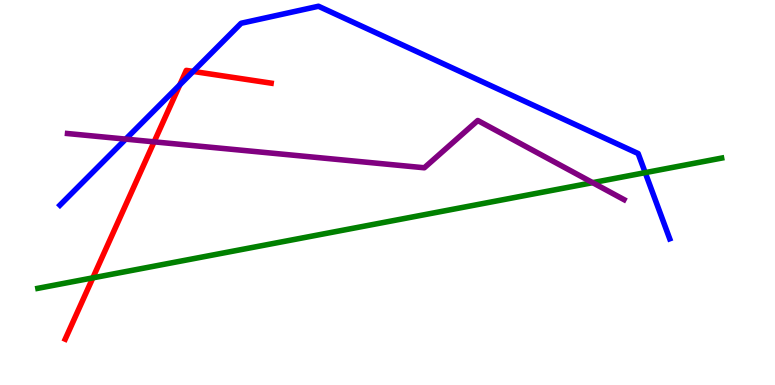[{'lines': ['blue', 'red'], 'intersections': [{'x': 2.32, 'y': 7.8}, {'x': 2.49, 'y': 8.14}]}, {'lines': ['green', 'red'], 'intersections': [{'x': 1.2, 'y': 2.78}]}, {'lines': ['purple', 'red'], 'intersections': [{'x': 1.99, 'y': 6.32}]}, {'lines': ['blue', 'green'], 'intersections': [{'x': 8.33, 'y': 5.52}]}, {'lines': ['blue', 'purple'], 'intersections': [{'x': 1.62, 'y': 6.39}]}, {'lines': ['green', 'purple'], 'intersections': [{'x': 7.65, 'y': 5.26}]}]